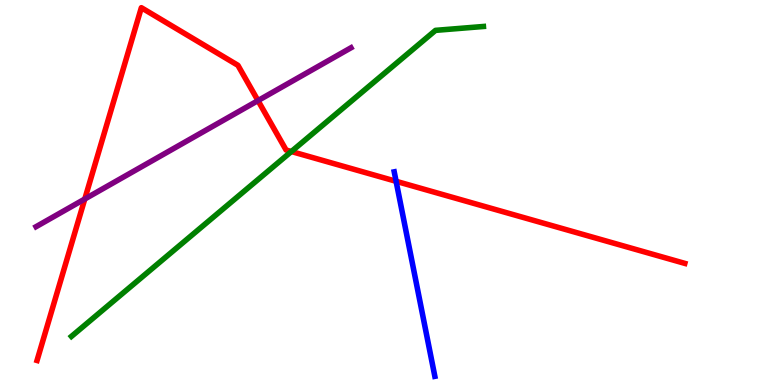[{'lines': ['blue', 'red'], 'intersections': [{'x': 5.11, 'y': 5.29}]}, {'lines': ['green', 'red'], 'intersections': [{'x': 3.76, 'y': 6.06}]}, {'lines': ['purple', 'red'], 'intersections': [{'x': 1.09, 'y': 4.83}, {'x': 3.33, 'y': 7.39}]}, {'lines': ['blue', 'green'], 'intersections': []}, {'lines': ['blue', 'purple'], 'intersections': []}, {'lines': ['green', 'purple'], 'intersections': []}]